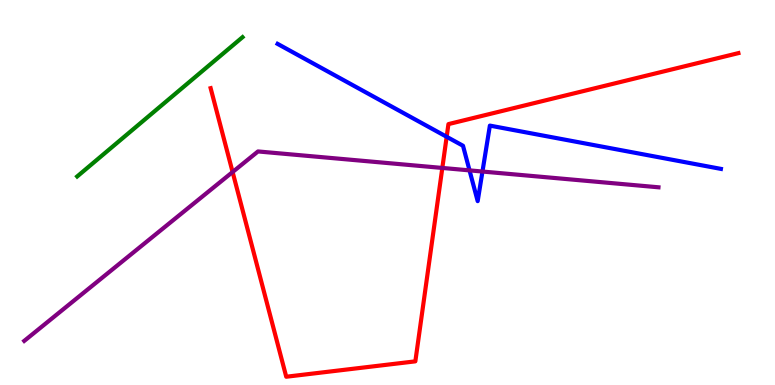[{'lines': ['blue', 'red'], 'intersections': [{'x': 5.76, 'y': 6.45}]}, {'lines': ['green', 'red'], 'intersections': []}, {'lines': ['purple', 'red'], 'intersections': [{'x': 3.0, 'y': 5.53}, {'x': 5.71, 'y': 5.64}]}, {'lines': ['blue', 'green'], 'intersections': []}, {'lines': ['blue', 'purple'], 'intersections': [{'x': 6.06, 'y': 5.57}, {'x': 6.23, 'y': 5.54}]}, {'lines': ['green', 'purple'], 'intersections': []}]